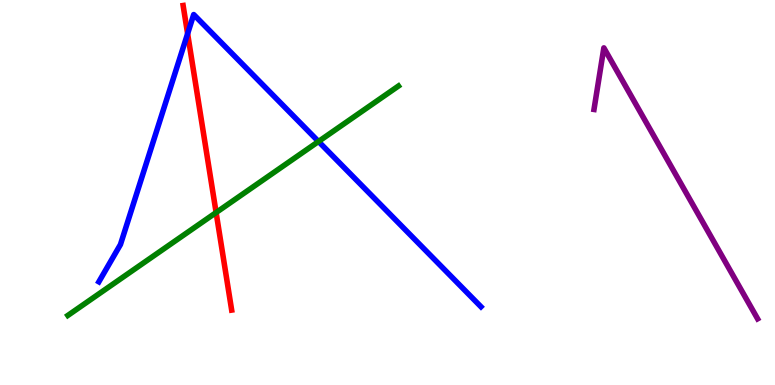[{'lines': ['blue', 'red'], 'intersections': [{'x': 2.42, 'y': 9.13}]}, {'lines': ['green', 'red'], 'intersections': [{'x': 2.79, 'y': 4.48}]}, {'lines': ['purple', 'red'], 'intersections': []}, {'lines': ['blue', 'green'], 'intersections': [{'x': 4.11, 'y': 6.32}]}, {'lines': ['blue', 'purple'], 'intersections': []}, {'lines': ['green', 'purple'], 'intersections': []}]